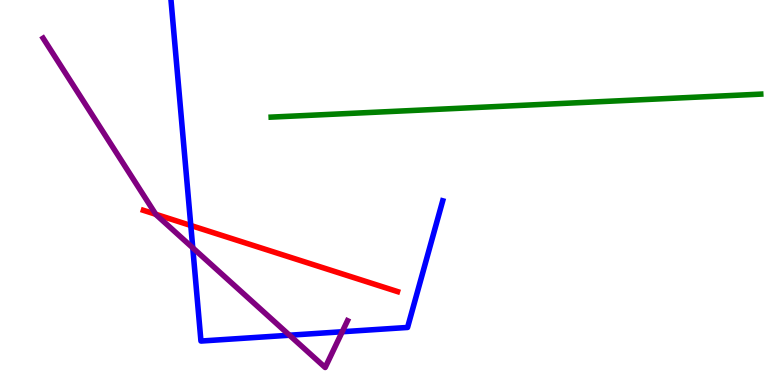[{'lines': ['blue', 'red'], 'intersections': [{'x': 2.46, 'y': 4.14}]}, {'lines': ['green', 'red'], 'intersections': []}, {'lines': ['purple', 'red'], 'intersections': [{'x': 2.01, 'y': 4.43}]}, {'lines': ['blue', 'green'], 'intersections': []}, {'lines': ['blue', 'purple'], 'intersections': [{'x': 2.49, 'y': 3.56}, {'x': 3.74, 'y': 1.29}, {'x': 4.42, 'y': 1.38}]}, {'lines': ['green', 'purple'], 'intersections': []}]